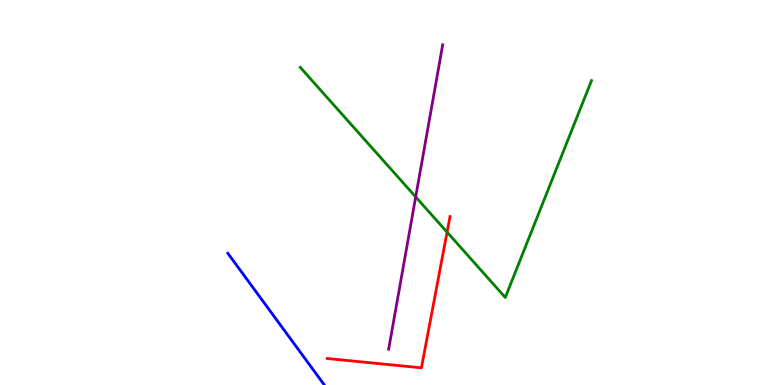[{'lines': ['blue', 'red'], 'intersections': []}, {'lines': ['green', 'red'], 'intersections': [{'x': 5.77, 'y': 3.97}]}, {'lines': ['purple', 'red'], 'intersections': []}, {'lines': ['blue', 'green'], 'intersections': []}, {'lines': ['blue', 'purple'], 'intersections': []}, {'lines': ['green', 'purple'], 'intersections': [{'x': 5.36, 'y': 4.89}]}]